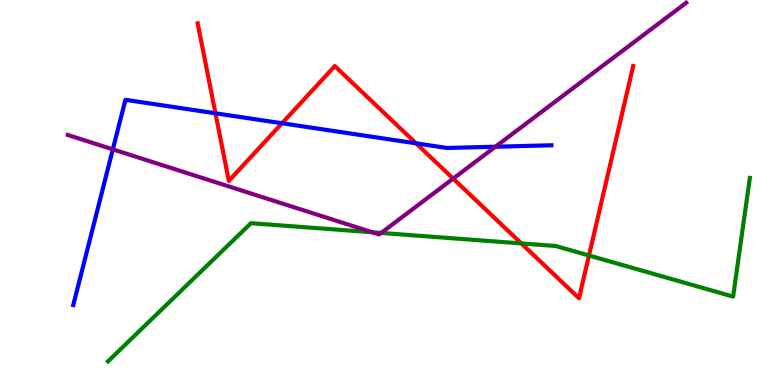[{'lines': ['blue', 'red'], 'intersections': [{'x': 2.78, 'y': 7.06}, {'x': 3.64, 'y': 6.8}, {'x': 5.37, 'y': 6.28}]}, {'lines': ['green', 'red'], 'intersections': [{'x': 6.73, 'y': 3.68}, {'x': 7.6, 'y': 3.36}]}, {'lines': ['purple', 'red'], 'intersections': [{'x': 5.85, 'y': 5.36}]}, {'lines': ['blue', 'green'], 'intersections': []}, {'lines': ['blue', 'purple'], 'intersections': [{'x': 1.46, 'y': 6.12}, {'x': 6.39, 'y': 6.19}]}, {'lines': ['green', 'purple'], 'intersections': [{'x': 4.8, 'y': 3.97}, {'x': 4.92, 'y': 3.95}]}]